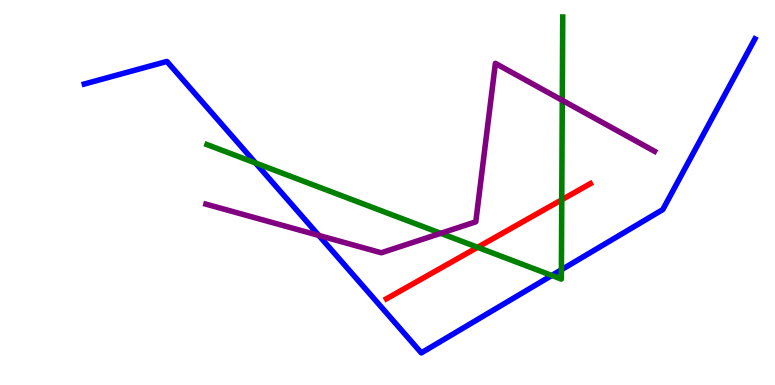[{'lines': ['blue', 'red'], 'intersections': []}, {'lines': ['green', 'red'], 'intersections': [{'x': 6.16, 'y': 3.58}, {'x': 7.25, 'y': 4.81}]}, {'lines': ['purple', 'red'], 'intersections': []}, {'lines': ['blue', 'green'], 'intersections': [{'x': 3.3, 'y': 5.77}, {'x': 7.12, 'y': 2.85}, {'x': 7.24, 'y': 2.99}]}, {'lines': ['blue', 'purple'], 'intersections': [{'x': 4.11, 'y': 3.88}]}, {'lines': ['green', 'purple'], 'intersections': [{'x': 5.69, 'y': 3.94}, {'x': 7.26, 'y': 7.39}]}]